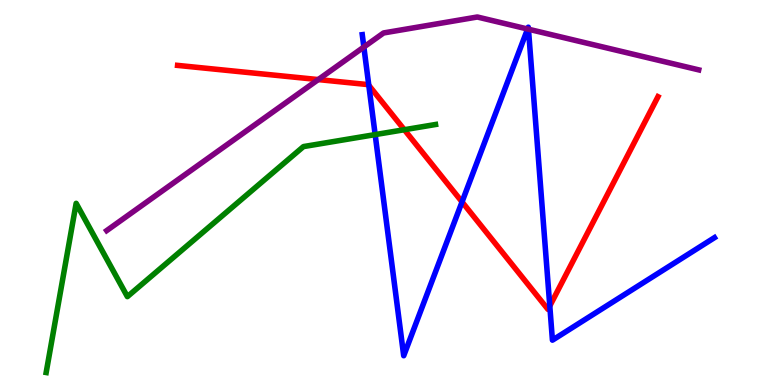[{'lines': ['blue', 'red'], 'intersections': [{'x': 4.76, 'y': 7.78}, {'x': 5.96, 'y': 4.76}, {'x': 7.09, 'y': 2.05}]}, {'lines': ['green', 'red'], 'intersections': [{'x': 5.22, 'y': 6.63}]}, {'lines': ['purple', 'red'], 'intersections': [{'x': 4.11, 'y': 7.93}]}, {'lines': ['blue', 'green'], 'intersections': [{'x': 4.84, 'y': 6.5}]}, {'lines': ['blue', 'purple'], 'intersections': [{'x': 4.69, 'y': 8.78}, {'x': 6.81, 'y': 9.25}, {'x': 6.82, 'y': 9.24}]}, {'lines': ['green', 'purple'], 'intersections': []}]